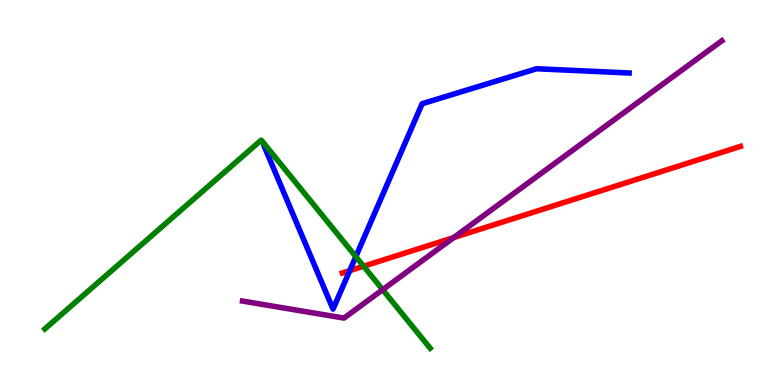[{'lines': ['blue', 'red'], 'intersections': [{'x': 4.51, 'y': 2.97}]}, {'lines': ['green', 'red'], 'intersections': [{'x': 4.69, 'y': 3.09}]}, {'lines': ['purple', 'red'], 'intersections': [{'x': 5.85, 'y': 3.83}]}, {'lines': ['blue', 'green'], 'intersections': [{'x': 4.59, 'y': 3.33}]}, {'lines': ['blue', 'purple'], 'intersections': []}, {'lines': ['green', 'purple'], 'intersections': [{'x': 4.94, 'y': 2.48}]}]